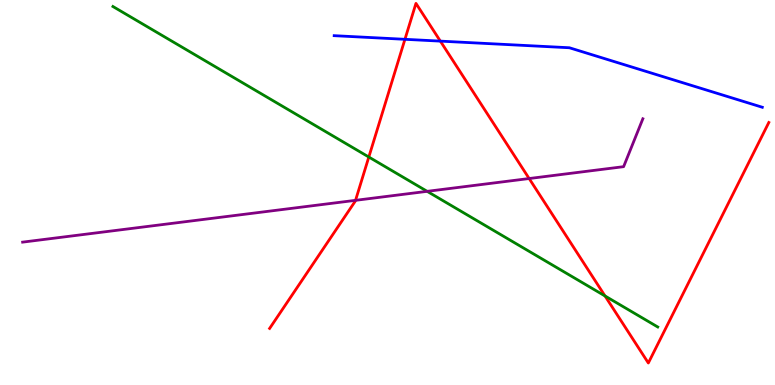[{'lines': ['blue', 'red'], 'intersections': [{'x': 5.22, 'y': 8.98}, {'x': 5.68, 'y': 8.93}]}, {'lines': ['green', 'red'], 'intersections': [{'x': 4.76, 'y': 5.92}, {'x': 7.81, 'y': 2.31}]}, {'lines': ['purple', 'red'], 'intersections': [{'x': 4.59, 'y': 4.8}, {'x': 6.83, 'y': 5.36}]}, {'lines': ['blue', 'green'], 'intersections': []}, {'lines': ['blue', 'purple'], 'intersections': []}, {'lines': ['green', 'purple'], 'intersections': [{'x': 5.51, 'y': 5.03}]}]